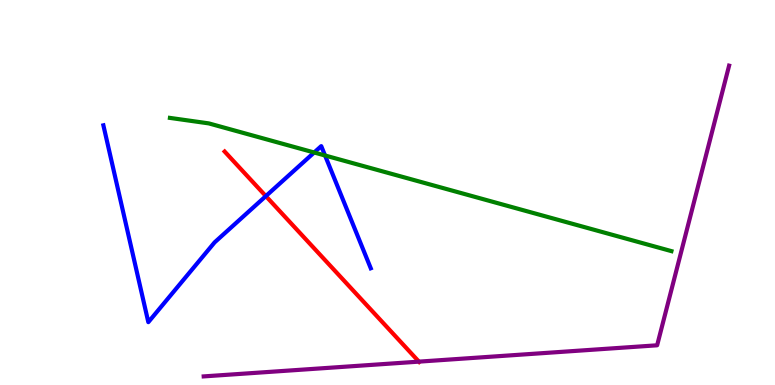[{'lines': ['blue', 'red'], 'intersections': [{'x': 3.43, 'y': 4.91}]}, {'lines': ['green', 'red'], 'intersections': []}, {'lines': ['purple', 'red'], 'intersections': [{'x': 5.41, 'y': 0.607}]}, {'lines': ['blue', 'green'], 'intersections': [{'x': 4.05, 'y': 6.04}, {'x': 4.19, 'y': 5.96}]}, {'lines': ['blue', 'purple'], 'intersections': []}, {'lines': ['green', 'purple'], 'intersections': []}]